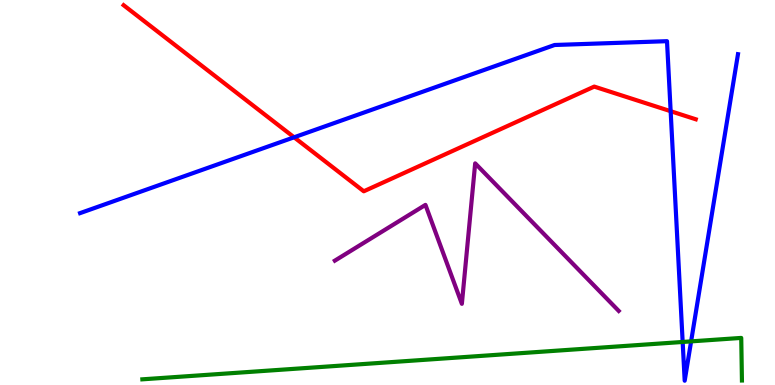[{'lines': ['blue', 'red'], 'intersections': [{'x': 3.79, 'y': 6.43}, {'x': 8.65, 'y': 7.11}]}, {'lines': ['green', 'red'], 'intersections': []}, {'lines': ['purple', 'red'], 'intersections': []}, {'lines': ['blue', 'green'], 'intersections': [{'x': 8.81, 'y': 1.12}, {'x': 8.92, 'y': 1.13}]}, {'lines': ['blue', 'purple'], 'intersections': []}, {'lines': ['green', 'purple'], 'intersections': []}]